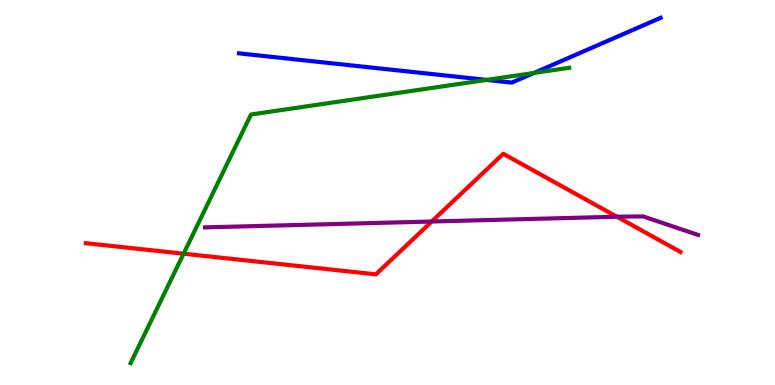[{'lines': ['blue', 'red'], 'intersections': []}, {'lines': ['green', 'red'], 'intersections': [{'x': 2.37, 'y': 3.41}]}, {'lines': ['purple', 'red'], 'intersections': [{'x': 5.57, 'y': 4.25}, {'x': 7.96, 'y': 4.37}]}, {'lines': ['blue', 'green'], 'intersections': [{'x': 6.28, 'y': 7.92}, {'x': 6.89, 'y': 8.11}]}, {'lines': ['blue', 'purple'], 'intersections': []}, {'lines': ['green', 'purple'], 'intersections': []}]